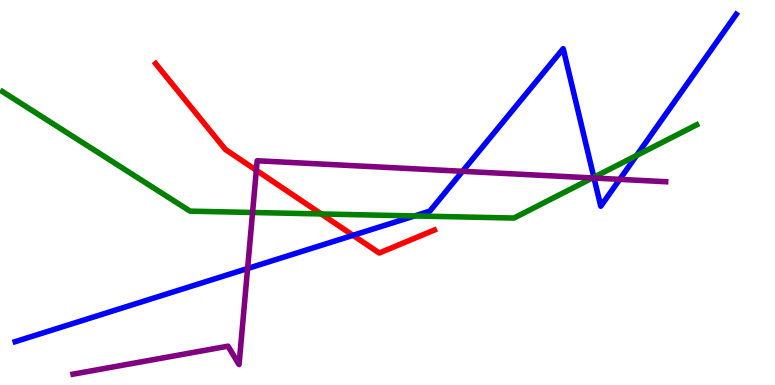[{'lines': ['blue', 'red'], 'intersections': [{'x': 4.55, 'y': 3.89}]}, {'lines': ['green', 'red'], 'intersections': [{'x': 4.14, 'y': 4.44}]}, {'lines': ['purple', 'red'], 'intersections': [{'x': 3.31, 'y': 5.58}]}, {'lines': ['blue', 'green'], 'intersections': [{'x': 5.35, 'y': 4.39}, {'x': 7.66, 'y': 5.4}, {'x': 8.21, 'y': 5.96}]}, {'lines': ['blue', 'purple'], 'intersections': [{'x': 3.19, 'y': 3.03}, {'x': 5.97, 'y': 5.55}, {'x': 7.66, 'y': 5.38}, {'x': 8.0, 'y': 5.34}]}, {'lines': ['green', 'purple'], 'intersections': [{'x': 3.26, 'y': 4.48}, {'x': 7.65, 'y': 5.38}]}]